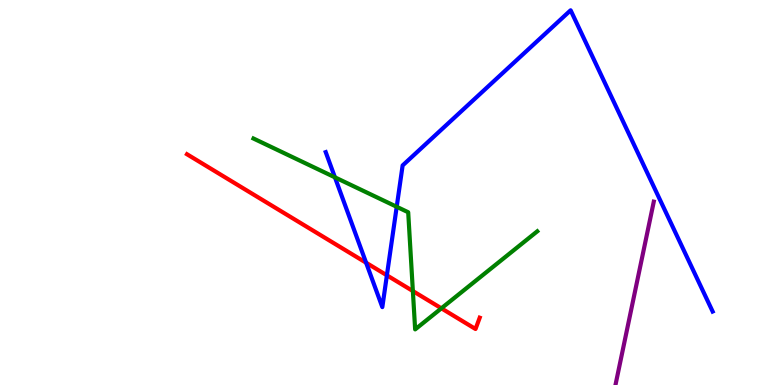[{'lines': ['blue', 'red'], 'intersections': [{'x': 4.72, 'y': 3.18}, {'x': 4.99, 'y': 2.85}]}, {'lines': ['green', 'red'], 'intersections': [{'x': 5.33, 'y': 2.44}, {'x': 5.7, 'y': 1.99}]}, {'lines': ['purple', 'red'], 'intersections': []}, {'lines': ['blue', 'green'], 'intersections': [{'x': 4.32, 'y': 5.39}, {'x': 5.12, 'y': 4.63}]}, {'lines': ['blue', 'purple'], 'intersections': []}, {'lines': ['green', 'purple'], 'intersections': []}]